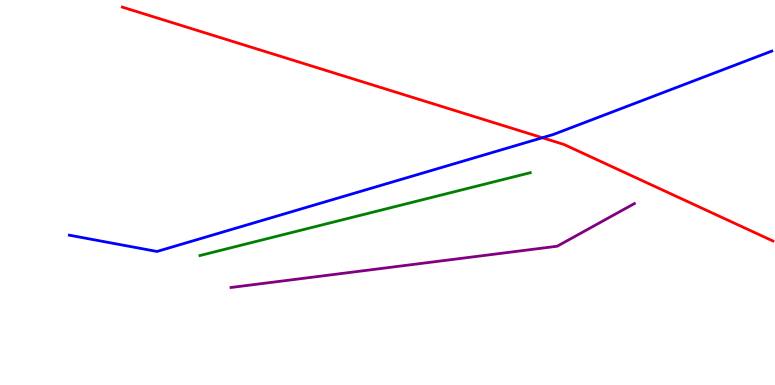[{'lines': ['blue', 'red'], 'intersections': [{'x': 7.0, 'y': 6.42}]}, {'lines': ['green', 'red'], 'intersections': []}, {'lines': ['purple', 'red'], 'intersections': []}, {'lines': ['blue', 'green'], 'intersections': []}, {'lines': ['blue', 'purple'], 'intersections': []}, {'lines': ['green', 'purple'], 'intersections': []}]